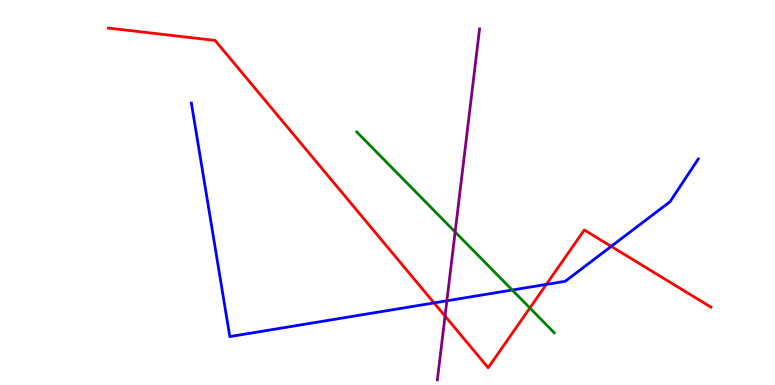[{'lines': ['blue', 'red'], 'intersections': [{'x': 5.6, 'y': 2.13}, {'x': 7.05, 'y': 2.61}, {'x': 7.89, 'y': 3.6}]}, {'lines': ['green', 'red'], 'intersections': [{'x': 6.84, 'y': 2.0}]}, {'lines': ['purple', 'red'], 'intersections': [{'x': 5.74, 'y': 1.79}]}, {'lines': ['blue', 'green'], 'intersections': [{'x': 6.61, 'y': 2.47}]}, {'lines': ['blue', 'purple'], 'intersections': [{'x': 5.77, 'y': 2.19}]}, {'lines': ['green', 'purple'], 'intersections': [{'x': 5.87, 'y': 3.97}]}]